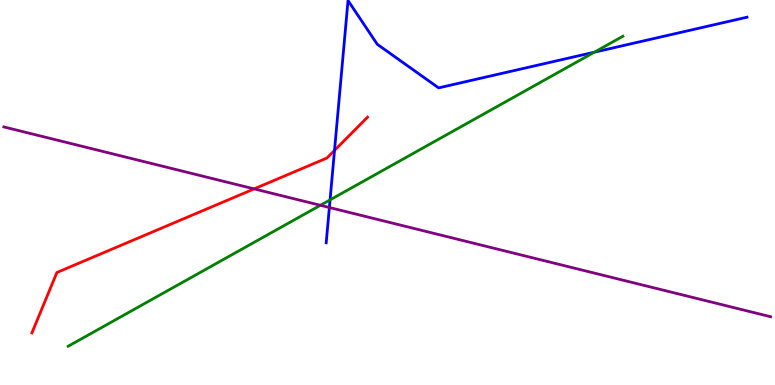[{'lines': ['blue', 'red'], 'intersections': [{'x': 4.32, 'y': 6.09}]}, {'lines': ['green', 'red'], 'intersections': []}, {'lines': ['purple', 'red'], 'intersections': [{'x': 3.28, 'y': 5.09}]}, {'lines': ['blue', 'green'], 'intersections': [{'x': 4.26, 'y': 4.81}, {'x': 7.67, 'y': 8.64}]}, {'lines': ['blue', 'purple'], 'intersections': [{'x': 4.25, 'y': 4.61}]}, {'lines': ['green', 'purple'], 'intersections': [{'x': 4.13, 'y': 4.67}]}]